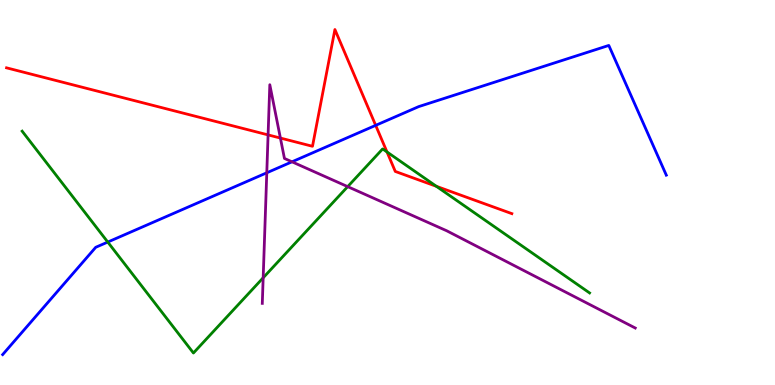[{'lines': ['blue', 'red'], 'intersections': [{'x': 4.85, 'y': 6.74}]}, {'lines': ['green', 'red'], 'intersections': [{'x': 4.99, 'y': 6.05}, {'x': 5.63, 'y': 5.16}]}, {'lines': ['purple', 'red'], 'intersections': [{'x': 3.46, 'y': 6.5}, {'x': 3.62, 'y': 6.41}]}, {'lines': ['blue', 'green'], 'intersections': [{'x': 1.39, 'y': 3.71}]}, {'lines': ['blue', 'purple'], 'intersections': [{'x': 3.44, 'y': 5.51}, {'x': 3.77, 'y': 5.8}]}, {'lines': ['green', 'purple'], 'intersections': [{'x': 3.4, 'y': 2.78}, {'x': 4.49, 'y': 5.15}]}]